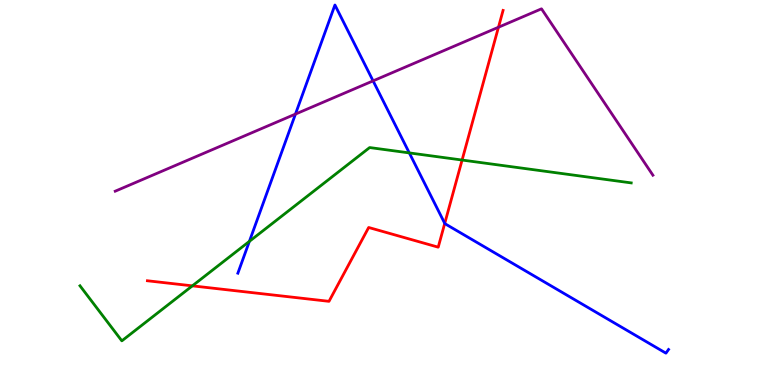[{'lines': ['blue', 'red'], 'intersections': [{'x': 5.74, 'y': 4.2}]}, {'lines': ['green', 'red'], 'intersections': [{'x': 2.48, 'y': 2.58}, {'x': 5.96, 'y': 5.84}]}, {'lines': ['purple', 'red'], 'intersections': [{'x': 6.43, 'y': 9.29}]}, {'lines': ['blue', 'green'], 'intersections': [{'x': 3.22, 'y': 3.73}, {'x': 5.28, 'y': 6.03}]}, {'lines': ['blue', 'purple'], 'intersections': [{'x': 3.81, 'y': 7.04}, {'x': 4.81, 'y': 7.9}]}, {'lines': ['green', 'purple'], 'intersections': []}]